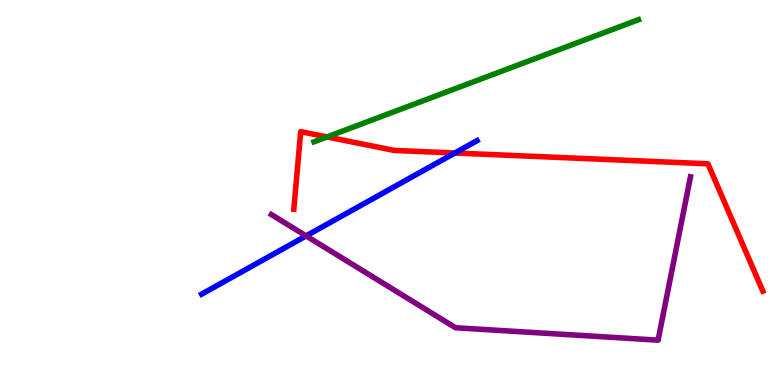[{'lines': ['blue', 'red'], 'intersections': [{'x': 5.87, 'y': 6.03}]}, {'lines': ['green', 'red'], 'intersections': [{'x': 4.22, 'y': 6.44}]}, {'lines': ['purple', 'red'], 'intersections': []}, {'lines': ['blue', 'green'], 'intersections': []}, {'lines': ['blue', 'purple'], 'intersections': [{'x': 3.95, 'y': 3.87}]}, {'lines': ['green', 'purple'], 'intersections': []}]